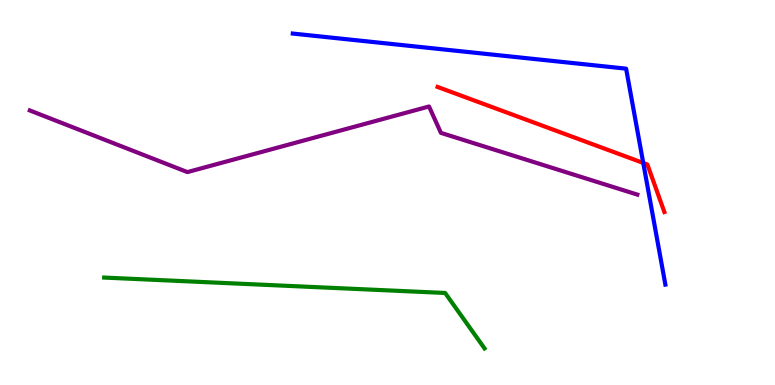[{'lines': ['blue', 'red'], 'intersections': [{'x': 8.3, 'y': 5.77}]}, {'lines': ['green', 'red'], 'intersections': []}, {'lines': ['purple', 'red'], 'intersections': []}, {'lines': ['blue', 'green'], 'intersections': []}, {'lines': ['blue', 'purple'], 'intersections': []}, {'lines': ['green', 'purple'], 'intersections': []}]